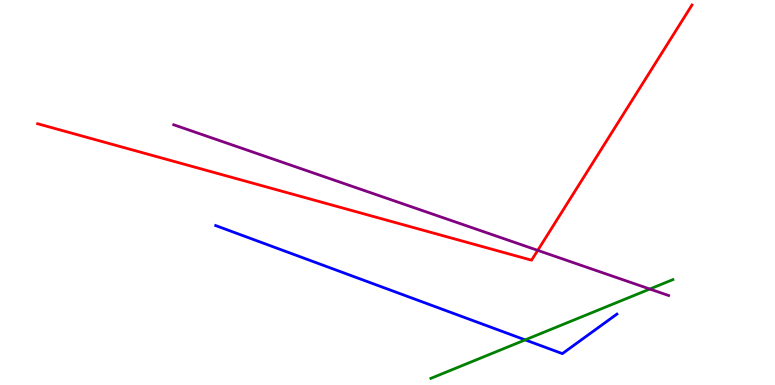[{'lines': ['blue', 'red'], 'intersections': []}, {'lines': ['green', 'red'], 'intersections': []}, {'lines': ['purple', 'red'], 'intersections': [{'x': 6.94, 'y': 3.5}]}, {'lines': ['blue', 'green'], 'intersections': [{'x': 6.78, 'y': 1.17}]}, {'lines': ['blue', 'purple'], 'intersections': []}, {'lines': ['green', 'purple'], 'intersections': [{'x': 8.38, 'y': 2.49}]}]